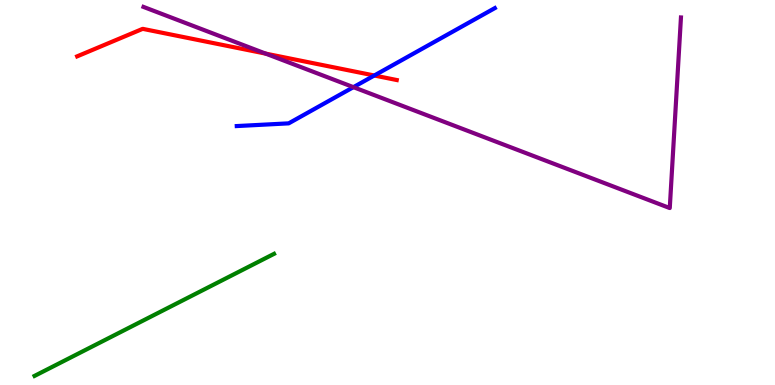[{'lines': ['blue', 'red'], 'intersections': [{'x': 4.83, 'y': 8.04}]}, {'lines': ['green', 'red'], 'intersections': []}, {'lines': ['purple', 'red'], 'intersections': [{'x': 3.43, 'y': 8.61}]}, {'lines': ['blue', 'green'], 'intersections': []}, {'lines': ['blue', 'purple'], 'intersections': [{'x': 4.56, 'y': 7.74}]}, {'lines': ['green', 'purple'], 'intersections': []}]